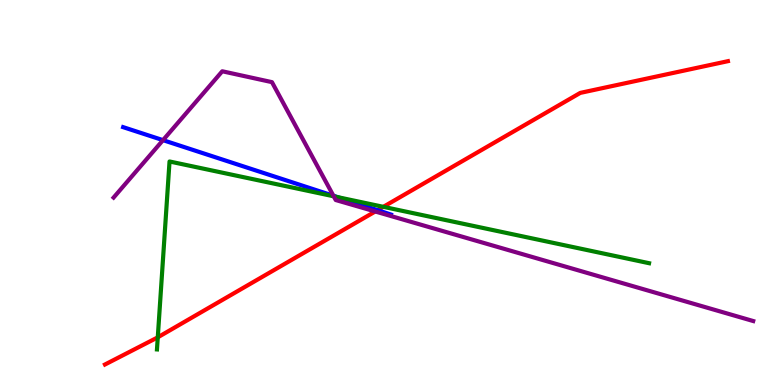[{'lines': ['blue', 'red'], 'intersections': [{'x': 4.87, 'y': 4.54}]}, {'lines': ['green', 'red'], 'intersections': [{'x': 2.04, 'y': 1.24}, {'x': 4.95, 'y': 4.63}]}, {'lines': ['purple', 'red'], 'intersections': [{'x': 4.84, 'y': 4.51}]}, {'lines': ['blue', 'green'], 'intersections': [{'x': 4.36, 'y': 4.88}]}, {'lines': ['blue', 'purple'], 'intersections': [{'x': 2.1, 'y': 6.36}, {'x': 4.3, 'y': 4.92}]}, {'lines': ['green', 'purple'], 'intersections': [{'x': 4.31, 'y': 4.9}]}]